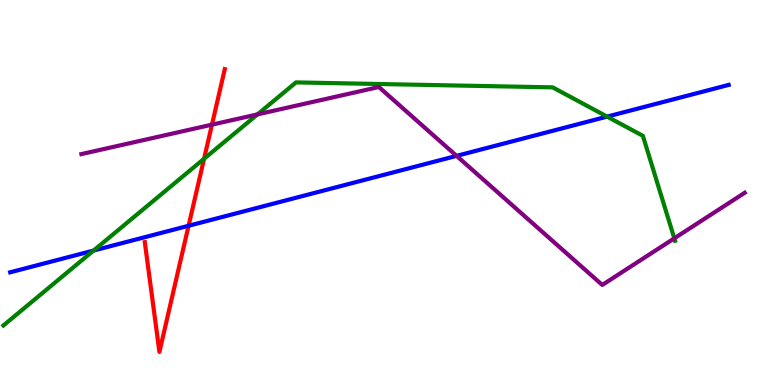[{'lines': ['blue', 'red'], 'intersections': [{'x': 2.43, 'y': 4.14}]}, {'lines': ['green', 'red'], 'intersections': [{'x': 2.63, 'y': 5.88}]}, {'lines': ['purple', 'red'], 'intersections': [{'x': 2.73, 'y': 6.76}]}, {'lines': ['blue', 'green'], 'intersections': [{'x': 1.21, 'y': 3.49}, {'x': 7.83, 'y': 6.97}]}, {'lines': ['blue', 'purple'], 'intersections': [{'x': 5.89, 'y': 5.95}]}, {'lines': ['green', 'purple'], 'intersections': [{'x': 3.32, 'y': 7.03}, {'x': 8.7, 'y': 3.81}]}]